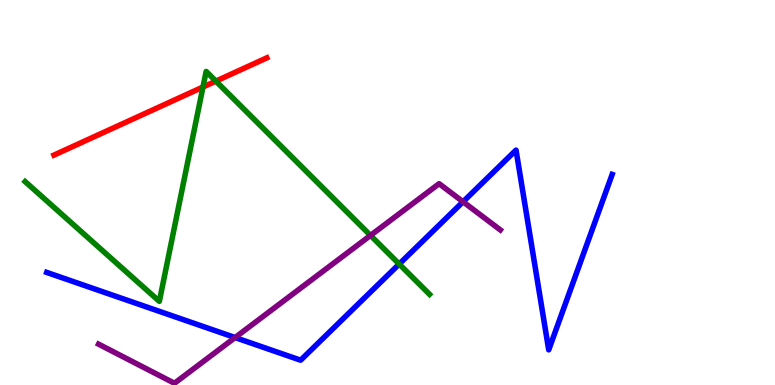[{'lines': ['blue', 'red'], 'intersections': []}, {'lines': ['green', 'red'], 'intersections': [{'x': 2.62, 'y': 7.74}, {'x': 2.79, 'y': 7.89}]}, {'lines': ['purple', 'red'], 'intersections': []}, {'lines': ['blue', 'green'], 'intersections': [{'x': 5.15, 'y': 3.14}]}, {'lines': ['blue', 'purple'], 'intersections': [{'x': 3.03, 'y': 1.23}, {'x': 5.97, 'y': 4.76}]}, {'lines': ['green', 'purple'], 'intersections': [{'x': 4.78, 'y': 3.89}]}]